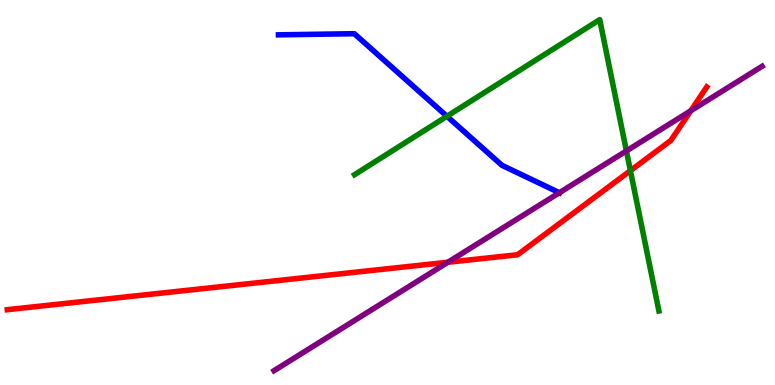[{'lines': ['blue', 'red'], 'intersections': []}, {'lines': ['green', 'red'], 'intersections': [{'x': 8.13, 'y': 5.57}]}, {'lines': ['purple', 'red'], 'intersections': [{'x': 5.78, 'y': 3.19}, {'x': 8.91, 'y': 7.12}]}, {'lines': ['blue', 'green'], 'intersections': [{'x': 5.77, 'y': 6.98}]}, {'lines': ['blue', 'purple'], 'intersections': [{'x': 7.22, 'y': 4.99}]}, {'lines': ['green', 'purple'], 'intersections': [{'x': 8.08, 'y': 6.08}]}]